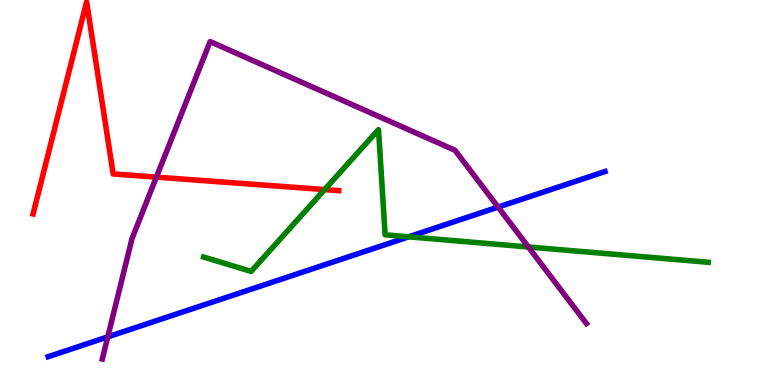[{'lines': ['blue', 'red'], 'intersections': []}, {'lines': ['green', 'red'], 'intersections': [{'x': 4.19, 'y': 5.08}]}, {'lines': ['purple', 'red'], 'intersections': [{'x': 2.02, 'y': 5.4}]}, {'lines': ['blue', 'green'], 'intersections': [{'x': 5.27, 'y': 3.85}]}, {'lines': ['blue', 'purple'], 'intersections': [{'x': 1.39, 'y': 1.25}, {'x': 6.43, 'y': 4.62}]}, {'lines': ['green', 'purple'], 'intersections': [{'x': 6.82, 'y': 3.58}]}]